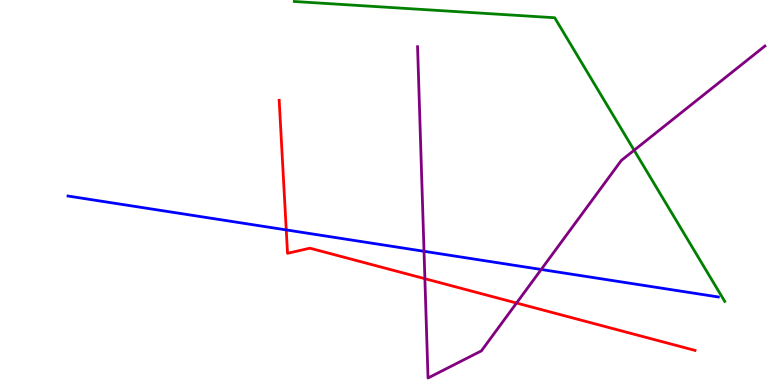[{'lines': ['blue', 'red'], 'intersections': [{'x': 3.69, 'y': 4.03}]}, {'lines': ['green', 'red'], 'intersections': []}, {'lines': ['purple', 'red'], 'intersections': [{'x': 5.48, 'y': 2.76}, {'x': 6.67, 'y': 2.13}]}, {'lines': ['blue', 'green'], 'intersections': []}, {'lines': ['blue', 'purple'], 'intersections': [{'x': 5.47, 'y': 3.47}, {'x': 6.98, 'y': 3.0}]}, {'lines': ['green', 'purple'], 'intersections': [{'x': 8.18, 'y': 6.1}]}]